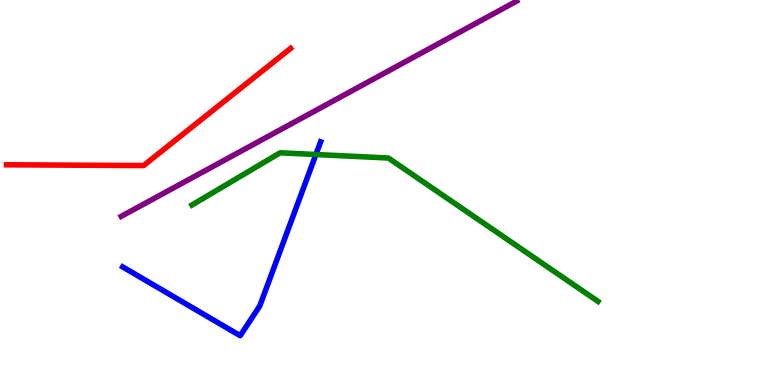[{'lines': ['blue', 'red'], 'intersections': []}, {'lines': ['green', 'red'], 'intersections': []}, {'lines': ['purple', 'red'], 'intersections': []}, {'lines': ['blue', 'green'], 'intersections': [{'x': 4.08, 'y': 5.99}]}, {'lines': ['blue', 'purple'], 'intersections': []}, {'lines': ['green', 'purple'], 'intersections': []}]